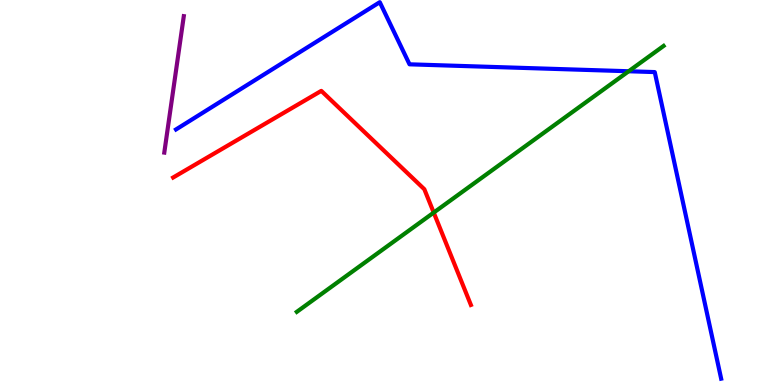[{'lines': ['blue', 'red'], 'intersections': []}, {'lines': ['green', 'red'], 'intersections': [{'x': 5.6, 'y': 4.48}]}, {'lines': ['purple', 'red'], 'intersections': []}, {'lines': ['blue', 'green'], 'intersections': [{'x': 8.11, 'y': 8.15}]}, {'lines': ['blue', 'purple'], 'intersections': []}, {'lines': ['green', 'purple'], 'intersections': []}]